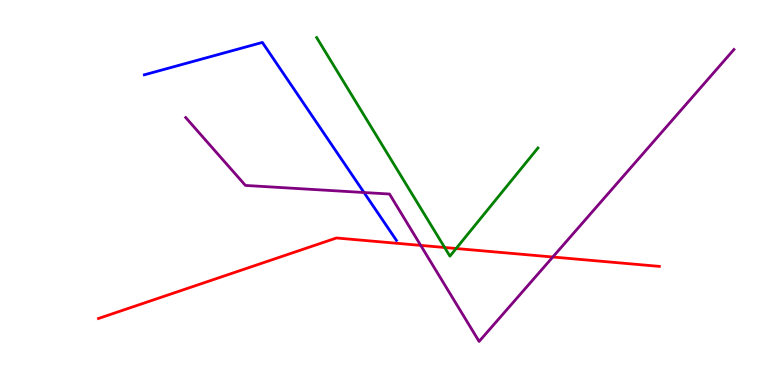[{'lines': ['blue', 'red'], 'intersections': []}, {'lines': ['green', 'red'], 'intersections': [{'x': 5.74, 'y': 3.57}, {'x': 5.89, 'y': 3.55}]}, {'lines': ['purple', 'red'], 'intersections': [{'x': 5.43, 'y': 3.63}, {'x': 7.13, 'y': 3.32}]}, {'lines': ['blue', 'green'], 'intersections': []}, {'lines': ['blue', 'purple'], 'intersections': [{'x': 4.7, 'y': 5.0}]}, {'lines': ['green', 'purple'], 'intersections': []}]